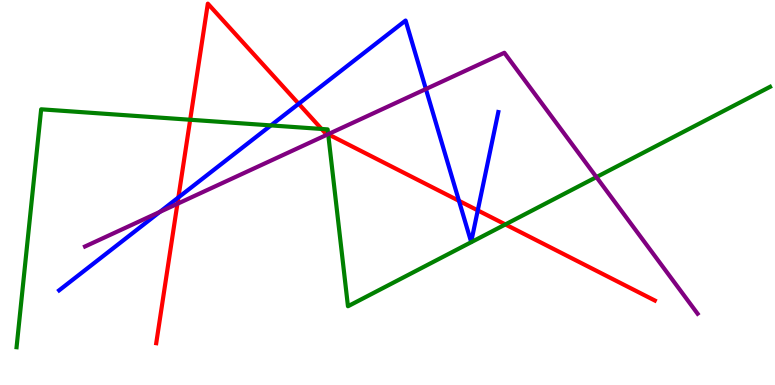[{'lines': ['blue', 'red'], 'intersections': [{'x': 2.3, 'y': 4.87}, {'x': 3.85, 'y': 7.3}, {'x': 5.92, 'y': 4.78}, {'x': 6.16, 'y': 4.54}]}, {'lines': ['green', 'red'], 'intersections': [{'x': 2.45, 'y': 6.89}, {'x': 4.15, 'y': 6.65}, {'x': 4.23, 'y': 6.51}, {'x': 6.52, 'y': 4.17}]}, {'lines': ['purple', 'red'], 'intersections': [{'x': 2.29, 'y': 4.71}, {'x': 4.23, 'y': 6.51}]}, {'lines': ['blue', 'green'], 'intersections': [{'x': 3.5, 'y': 6.74}]}, {'lines': ['blue', 'purple'], 'intersections': [{'x': 2.06, 'y': 4.5}, {'x': 5.5, 'y': 7.69}]}, {'lines': ['green', 'purple'], 'intersections': [{'x': 4.23, 'y': 6.52}, {'x': 7.7, 'y': 5.4}]}]